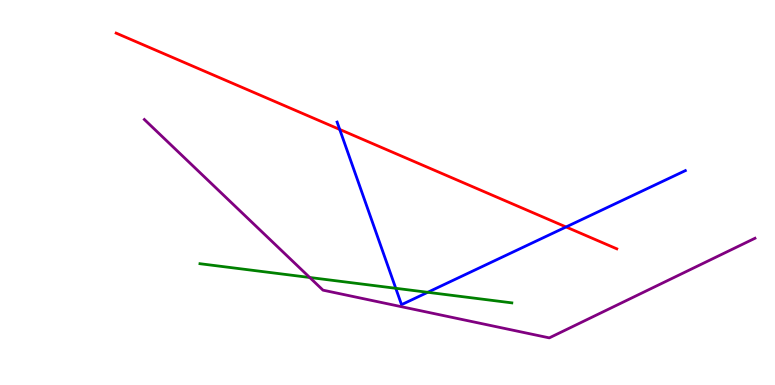[{'lines': ['blue', 'red'], 'intersections': [{'x': 4.38, 'y': 6.64}, {'x': 7.3, 'y': 4.1}]}, {'lines': ['green', 'red'], 'intersections': []}, {'lines': ['purple', 'red'], 'intersections': []}, {'lines': ['blue', 'green'], 'intersections': [{'x': 5.11, 'y': 2.51}, {'x': 5.52, 'y': 2.41}]}, {'lines': ['blue', 'purple'], 'intersections': []}, {'lines': ['green', 'purple'], 'intersections': [{'x': 4.0, 'y': 2.79}]}]